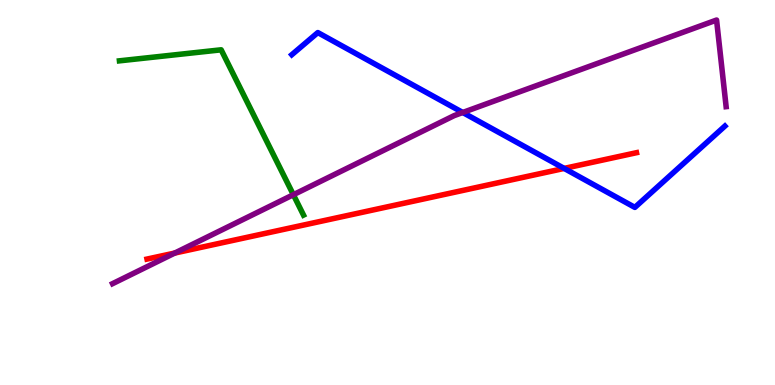[{'lines': ['blue', 'red'], 'intersections': [{'x': 7.28, 'y': 5.63}]}, {'lines': ['green', 'red'], 'intersections': []}, {'lines': ['purple', 'red'], 'intersections': [{'x': 2.26, 'y': 3.43}]}, {'lines': ['blue', 'green'], 'intersections': []}, {'lines': ['blue', 'purple'], 'intersections': [{'x': 5.97, 'y': 7.08}]}, {'lines': ['green', 'purple'], 'intersections': [{'x': 3.79, 'y': 4.94}]}]